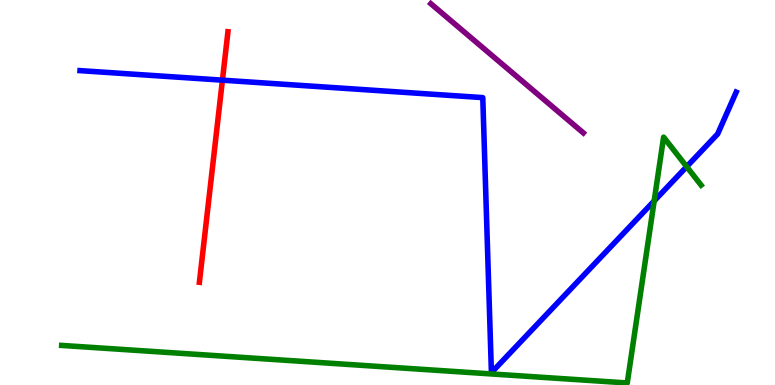[{'lines': ['blue', 'red'], 'intersections': [{'x': 2.87, 'y': 7.92}]}, {'lines': ['green', 'red'], 'intersections': []}, {'lines': ['purple', 'red'], 'intersections': []}, {'lines': ['blue', 'green'], 'intersections': [{'x': 8.44, 'y': 4.78}, {'x': 8.86, 'y': 5.67}]}, {'lines': ['blue', 'purple'], 'intersections': []}, {'lines': ['green', 'purple'], 'intersections': []}]